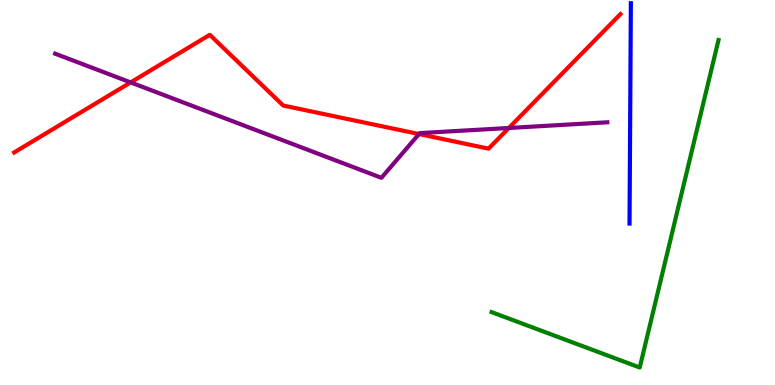[{'lines': ['blue', 'red'], 'intersections': []}, {'lines': ['green', 'red'], 'intersections': []}, {'lines': ['purple', 'red'], 'intersections': [{'x': 1.69, 'y': 7.86}, {'x': 5.41, 'y': 6.52}, {'x': 6.57, 'y': 6.68}]}, {'lines': ['blue', 'green'], 'intersections': []}, {'lines': ['blue', 'purple'], 'intersections': []}, {'lines': ['green', 'purple'], 'intersections': []}]